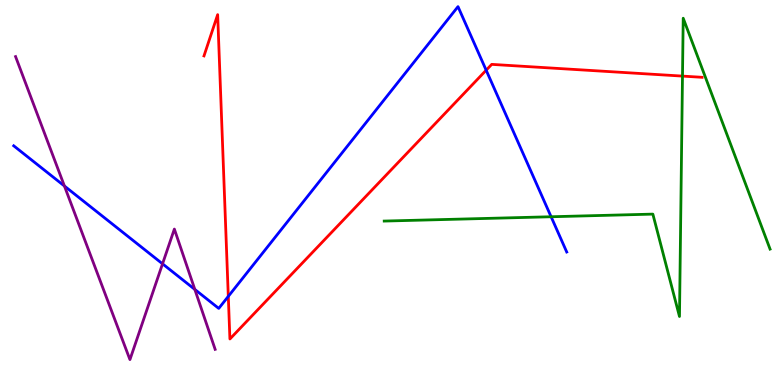[{'lines': ['blue', 'red'], 'intersections': [{'x': 2.95, 'y': 2.3}, {'x': 6.27, 'y': 8.18}]}, {'lines': ['green', 'red'], 'intersections': [{'x': 8.81, 'y': 8.02}]}, {'lines': ['purple', 'red'], 'intersections': []}, {'lines': ['blue', 'green'], 'intersections': [{'x': 7.11, 'y': 4.37}]}, {'lines': ['blue', 'purple'], 'intersections': [{'x': 0.831, 'y': 5.17}, {'x': 2.1, 'y': 3.15}, {'x': 2.51, 'y': 2.48}]}, {'lines': ['green', 'purple'], 'intersections': []}]